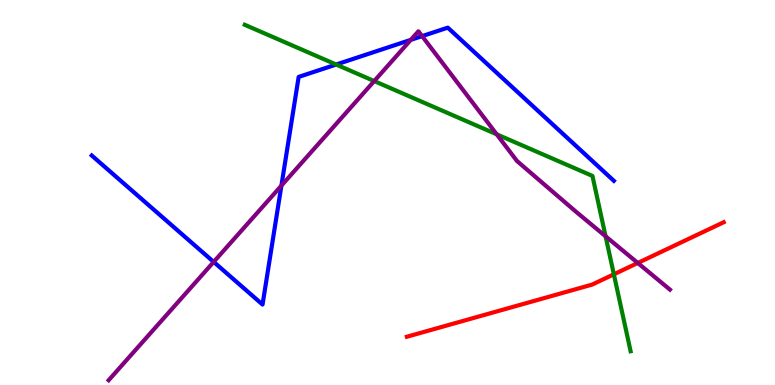[{'lines': ['blue', 'red'], 'intersections': []}, {'lines': ['green', 'red'], 'intersections': [{'x': 7.92, 'y': 2.88}]}, {'lines': ['purple', 'red'], 'intersections': [{'x': 8.23, 'y': 3.17}]}, {'lines': ['blue', 'green'], 'intersections': [{'x': 4.34, 'y': 8.32}]}, {'lines': ['blue', 'purple'], 'intersections': [{'x': 2.76, 'y': 3.2}, {'x': 3.63, 'y': 5.18}, {'x': 5.3, 'y': 8.96}, {'x': 5.45, 'y': 9.06}]}, {'lines': ['green', 'purple'], 'intersections': [{'x': 4.83, 'y': 7.89}, {'x': 6.41, 'y': 6.51}, {'x': 7.81, 'y': 3.86}]}]